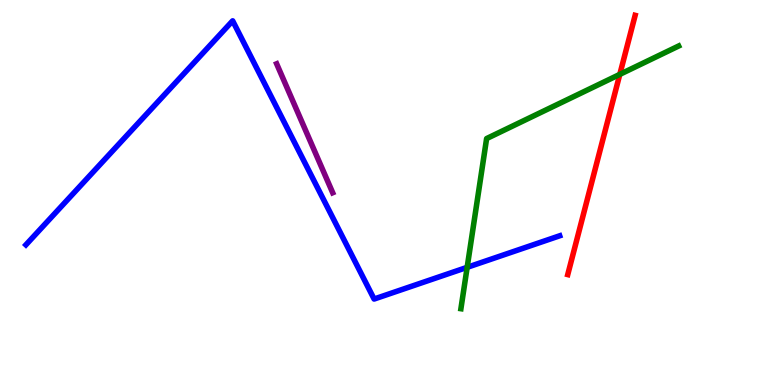[{'lines': ['blue', 'red'], 'intersections': []}, {'lines': ['green', 'red'], 'intersections': [{'x': 8.0, 'y': 8.07}]}, {'lines': ['purple', 'red'], 'intersections': []}, {'lines': ['blue', 'green'], 'intersections': [{'x': 6.03, 'y': 3.06}]}, {'lines': ['blue', 'purple'], 'intersections': []}, {'lines': ['green', 'purple'], 'intersections': []}]